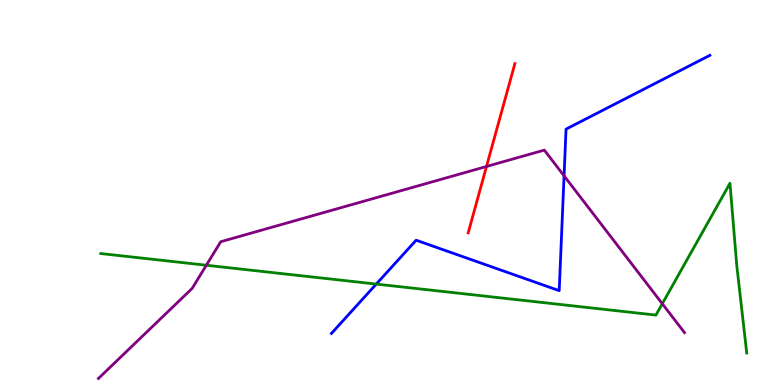[{'lines': ['blue', 'red'], 'intersections': []}, {'lines': ['green', 'red'], 'intersections': []}, {'lines': ['purple', 'red'], 'intersections': [{'x': 6.28, 'y': 5.68}]}, {'lines': ['blue', 'green'], 'intersections': [{'x': 4.86, 'y': 2.62}]}, {'lines': ['blue', 'purple'], 'intersections': [{'x': 7.28, 'y': 5.43}]}, {'lines': ['green', 'purple'], 'intersections': [{'x': 2.66, 'y': 3.11}, {'x': 8.55, 'y': 2.11}]}]